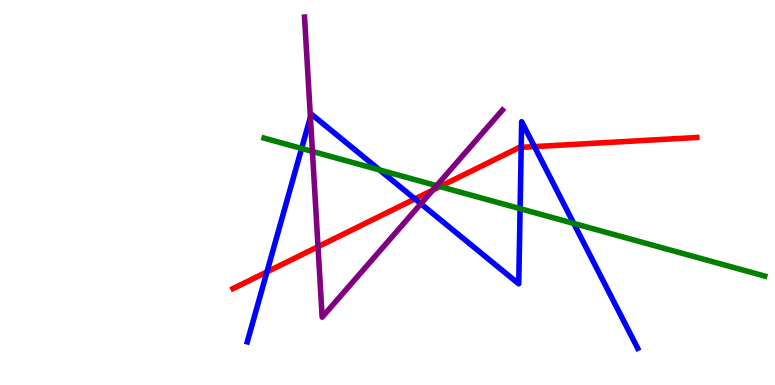[{'lines': ['blue', 'red'], 'intersections': [{'x': 3.44, 'y': 2.94}, {'x': 5.35, 'y': 4.83}, {'x': 6.73, 'y': 6.17}, {'x': 6.9, 'y': 6.19}]}, {'lines': ['green', 'red'], 'intersections': [{'x': 5.68, 'y': 5.15}]}, {'lines': ['purple', 'red'], 'intersections': [{'x': 4.1, 'y': 3.59}, {'x': 5.58, 'y': 5.06}]}, {'lines': ['blue', 'green'], 'intersections': [{'x': 3.89, 'y': 6.14}, {'x': 4.9, 'y': 5.59}, {'x': 6.71, 'y': 4.58}, {'x': 7.4, 'y': 4.2}]}, {'lines': ['blue', 'purple'], 'intersections': [{'x': 4.01, 'y': 6.96}, {'x': 5.43, 'y': 4.71}]}, {'lines': ['green', 'purple'], 'intersections': [{'x': 4.03, 'y': 6.07}, {'x': 5.63, 'y': 5.18}]}]